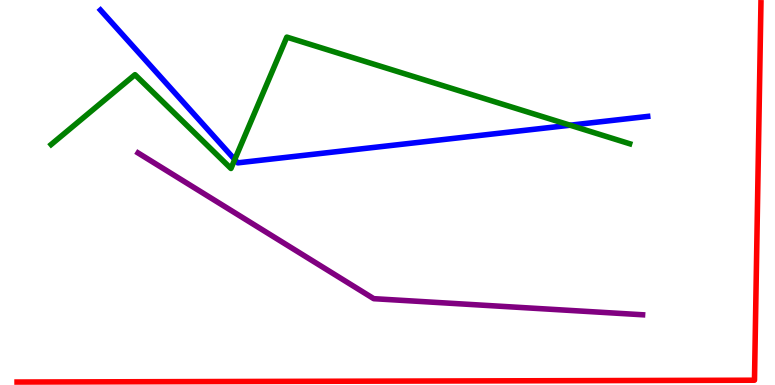[{'lines': ['blue', 'red'], 'intersections': []}, {'lines': ['green', 'red'], 'intersections': []}, {'lines': ['purple', 'red'], 'intersections': []}, {'lines': ['blue', 'green'], 'intersections': [{'x': 3.03, 'y': 5.86}, {'x': 7.36, 'y': 6.75}]}, {'lines': ['blue', 'purple'], 'intersections': []}, {'lines': ['green', 'purple'], 'intersections': []}]